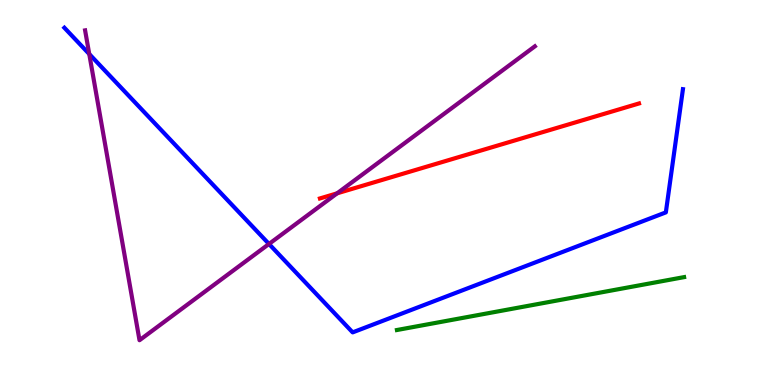[{'lines': ['blue', 'red'], 'intersections': []}, {'lines': ['green', 'red'], 'intersections': []}, {'lines': ['purple', 'red'], 'intersections': [{'x': 4.35, 'y': 4.98}]}, {'lines': ['blue', 'green'], 'intersections': []}, {'lines': ['blue', 'purple'], 'intersections': [{'x': 1.15, 'y': 8.6}, {'x': 3.47, 'y': 3.66}]}, {'lines': ['green', 'purple'], 'intersections': []}]